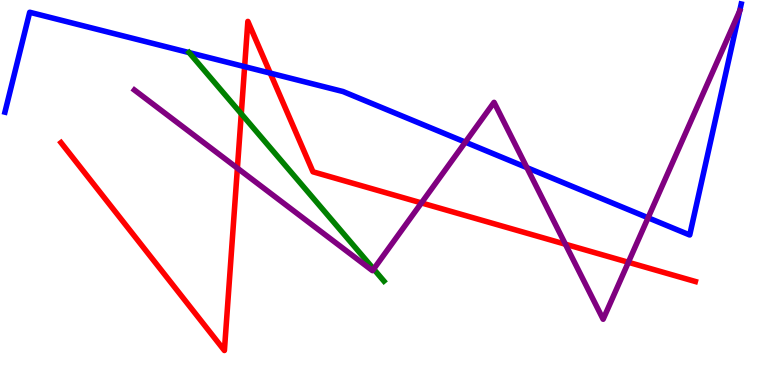[{'lines': ['blue', 'red'], 'intersections': [{'x': 3.16, 'y': 8.27}, {'x': 3.49, 'y': 8.1}]}, {'lines': ['green', 'red'], 'intersections': [{'x': 3.11, 'y': 7.04}]}, {'lines': ['purple', 'red'], 'intersections': [{'x': 3.06, 'y': 5.63}, {'x': 5.44, 'y': 4.73}, {'x': 7.3, 'y': 3.66}, {'x': 8.11, 'y': 3.19}]}, {'lines': ['blue', 'green'], 'intersections': [{'x': 2.44, 'y': 8.63}]}, {'lines': ['blue', 'purple'], 'intersections': [{'x': 6.0, 'y': 6.31}, {'x': 6.8, 'y': 5.65}, {'x': 8.36, 'y': 4.34}, {'x': 9.54, 'y': 9.71}]}, {'lines': ['green', 'purple'], 'intersections': [{'x': 4.82, 'y': 3.01}]}]